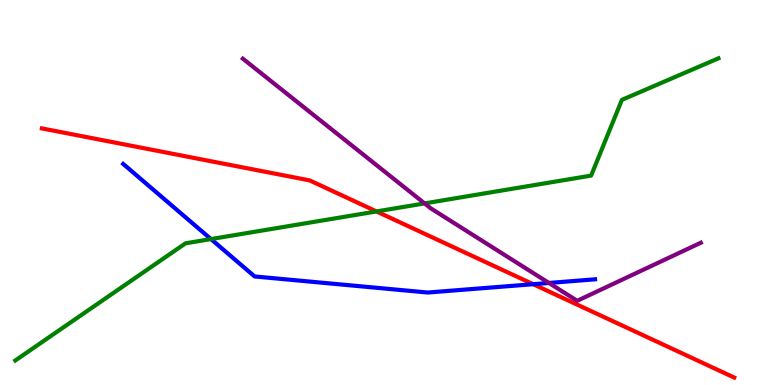[{'lines': ['blue', 'red'], 'intersections': [{'x': 6.88, 'y': 2.62}]}, {'lines': ['green', 'red'], 'intersections': [{'x': 4.86, 'y': 4.51}]}, {'lines': ['purple', 'red'], 'intersections': []}, {'lines': ['blue', 'green'], 'intersections': [{'x': 2.72, 'y': 3.79}]}, {'lines': ['blue', 'purple'], 'intersections': [{'x': 7.08, 'y': 2.65}]}, {'lines': ['green', 'purple'], 'intersections': [{'x': 5.48, 'y': 4.72}]}]